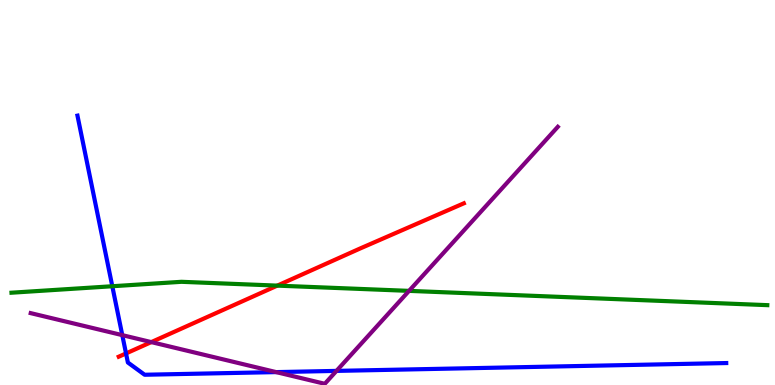[{'lines': ['blue', 'red'], 'intersections': [{'x': 1.63, 'y': 0.82}]}, {'lines': ['green', 'red'], 'intersections': [{'x': 3.58, 'y': 2.58}]}, {'lines': ['purple', 'red'], 'intersections': [{'x': 1.95, 'y': 1.11}]}, {'lines': ['blue', 'green'], 'intersections': [{'x': 1.45, 'y': 2.57}]}, {'lines': ['blue', 'purple'], 'intersections': [{'x': 1.58, 'y': 1.3}, {'x': 3.56, 'y': 0.335}, {'x': 4.34, 'y': 0.366}]}, {'lines': ['green', 'purple'], 'intersections': [{'x': 5.28, 'y': 2.44}]}]